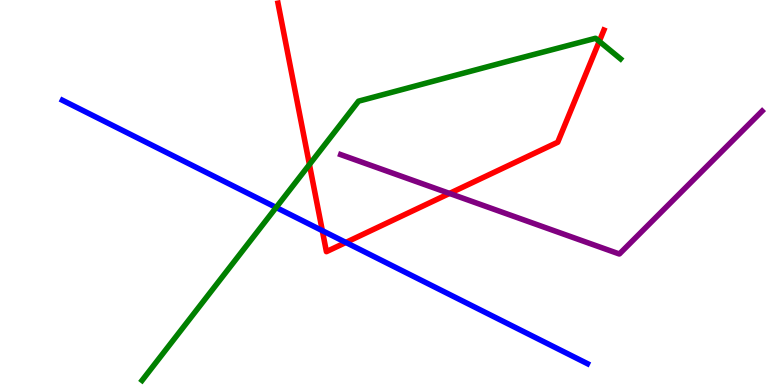[{'lines': ['blue', 'red'], 'intersections': [{'x': 4.16, 'y': 4.01}, {'x': 4.46, 'y': 3.7}]}, {'lines': ['green', 'red'], 'intersections': [{'x': 3.99, 'y': 5.73}, {'x': 7.73, 'y': 8.93}]}, {'lines': ['purple', 'red'], 'intersections': [{'x': 5.8, 'y': 4.98}]}, {'lines': ['blue', 'green'], 'intersections': [{'x': 3.56, 'y': 4.61}]}, {'lines': ['blue', 'purple'], 'intersections': []}, {'lines': ['green', 'purple'], 'intersections': []}]